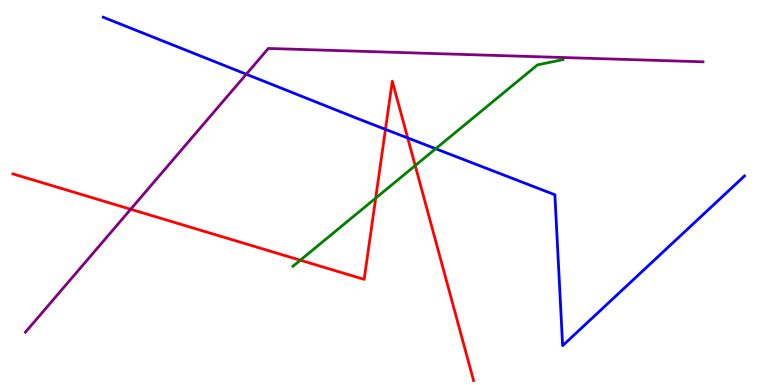[{'lines': ['blue', 'red'], 'intersections': [{'x': 4.97, 'y': 6.64}, {'x': 5.26, 'y': 6.42}]}, {'lines': ['green', 'red'], 'intersections': [{'x': 3.88, 'y': 3.24}, {'x': 4.85, 'y': 4.85}, {'x': 5.36, 'y': 5.7}]}, {'lines': ['purple', 'red'], 'intersections': [{'x': 1.69, 'y': 4.56}]}, {'lines': ['blue', 'green'], 'intersections': [{'x': 5.62, 'y': 6.14}]}, {'lines': ['blue', 'purple'], 'intersections': [{'x': 3.18, 'y': 8.07}]}, {'lines': ['green', 'purple'], 'intersections': []}]